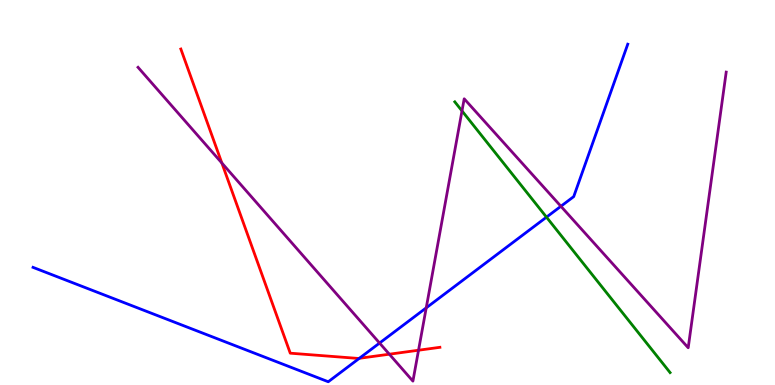[{'lines': ['blue', 'red'], 'intersections': [{'x': 4.64, 'y': 0.694}]}, {'lines': ['green', 'red'], 'intersections': []}, {'lines': ['purple', 'red'], 'intersections': [{'x': 2.86, 'y': 5.77}, {'x': 5.02, 'y': 0.8}, {'x': 5.4, 'y': 0.903}]}, {'lines': ['blue', 'green'], 'intersections': [{'x': 7.05, 'y': 4.36}]}, {'lines': ['blue', 'purple'], 'intersections': [{'x': 4.9, 'y': 1.09}, {'x': 5.5, 'y': 2.0}, {'x': 7.24, 'y': 4.64}]}, {'lines': ['green', 'purple'], 'intersections': [{'x': 5.96, 'y': 7.12}]}]